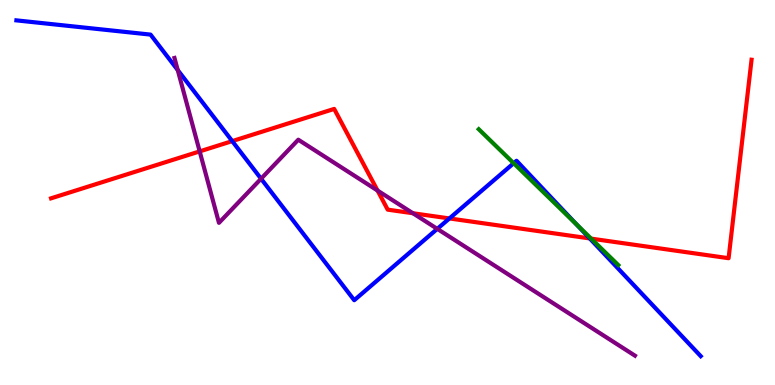[{'lines': ['blue', 'red'], 'intersections': [{'x': 3.0, 'y': 6.33}, {'x': 5.8, 'y': 4.33}, {'x': 7.61, 'y': 3.81}]}, {'lines': ['green', 'red'], 'intersections': [{'x': 7.63, 'y': 3.8}]}, {'lines': ['purple', 'red'], 'intersections': [{'x': 2.58, 'y': 6.07}, {'x': 4.87, 'y': 5.05}, {'x': 5.33, 'y': 4.46}]}, {'lines': ['blue', 'green'], 'intersections': [{'x': 6.63, 'y': 5.76}, {'x': 7.44, 'y': 4.17}]}, {'lines': ['blue', 'purple'], 'intersections': [{'x': 2.29, 'y': 8.18}, {'x': 3.37, 'y': 5.36}, {'x': 5.64, 'y': 4.06}]}, {'lines': ['green', 'purple'], 'intersections': []}]